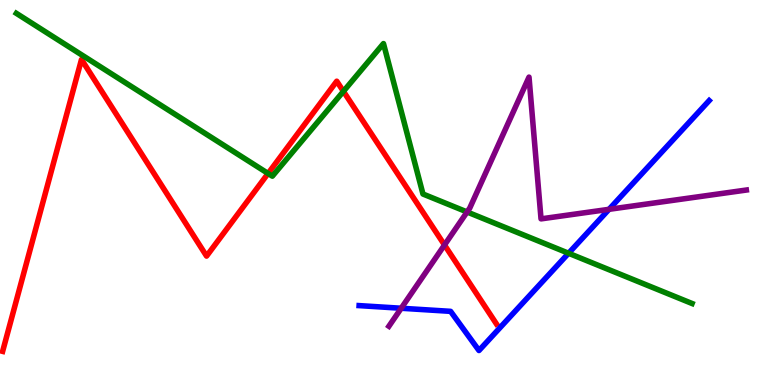[{'lines': ['blue', 'red'], 'intersections': []}, {'lines': ['green', 'red'], 'intersections': [{'x': 3.46, 'y': 5.49}, {'x': 4.43, 'y': 7.63}]}, {'lines': ['purple', 'red'], 'intersections': [{'x': 5.74, 'y': 3.64}]}, {'lines': ['blue', 'green'], 'intersections': [{'x': 7.34, 'y': 3.42}]}, {'lines': ['blue', 'purple'], 'intersections': [{'x': 5.18, 'y': 1.99}, {'x': 7.86, 'y': 4.56}]}, {'lines': ['green', 'purple'], 'intersections': [{'x': 6.03, 'y': 4.49}]}]